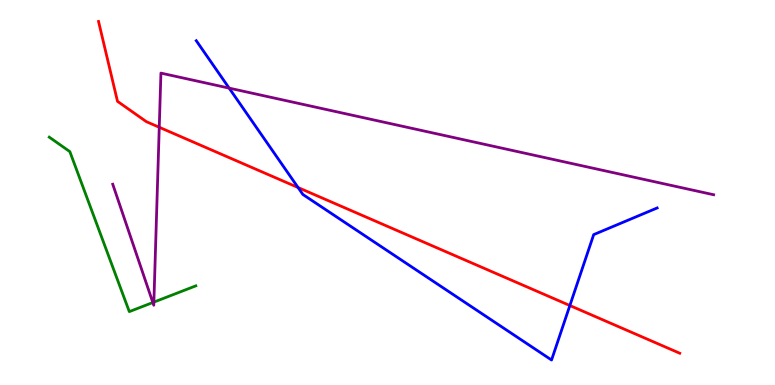[{'lines': ['blue', 'red'], 'intersections': [{'x': 3.85, 'y': 5.13}, {'x': 7.35, 'y': 2.06}]}, {'lines': ['green', 'red'], 'intersections': []}, {'lines': ['purple', 'red'], 'intersections': [{'x': 2.05, 'y': 6.69}]}, {'lines': ['blue', 'green'], 'intersections': []}, {'lines': ['blue', 'purple'], 'intersections': [{'x': 2.96, 'y': 7.71}]}, {'lines': ['green', 'purple'], 'intersections': [{'x': 1.97, 'y': 2.14}, {'x': 1.99, 'y': 2.15}]}]